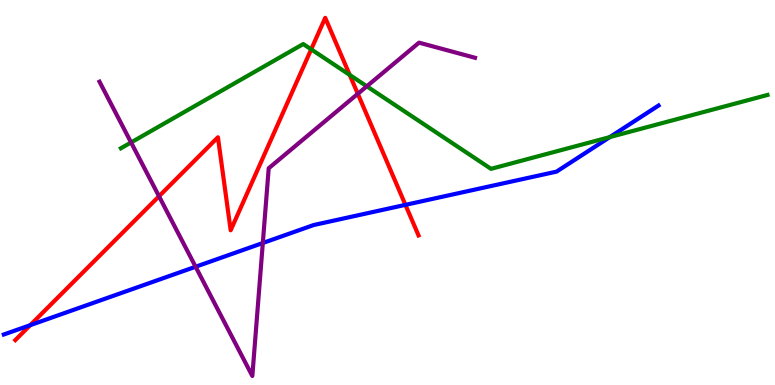[{'lines': ['blue', 'red'], 'intersections': [{'x': 0.39, 'y': 1.55}, {'x': 5.23, 'y': 4.68}]}, {'lines': ['green', 'red'], 'intersections': [{'x': 4.02, 'y': 8.72}, {'x': 4.51, 'y': 8.05}]}, {'lines': ['purple', 'red'], 'intersections': [{'x': 2.05, 'y': 4.9}, {'x': 4.62, 'y': 7.56}]}, {'lines': ['blue', 'green'], 'intersections': [{'x': 7.87, 'y': 6.44}]}, {'lines': ['blue', 'purple'], 'intersections': [{'x': 2.52, 'y': 3.07}, {'x': 3.39, 'y': 3.69}]}, {'lines': ['green', 'purple'], 'intersections': [{'x': 1.69, 'y': 6.3}, {'x': 4.73, 'y': 7.76}]}]